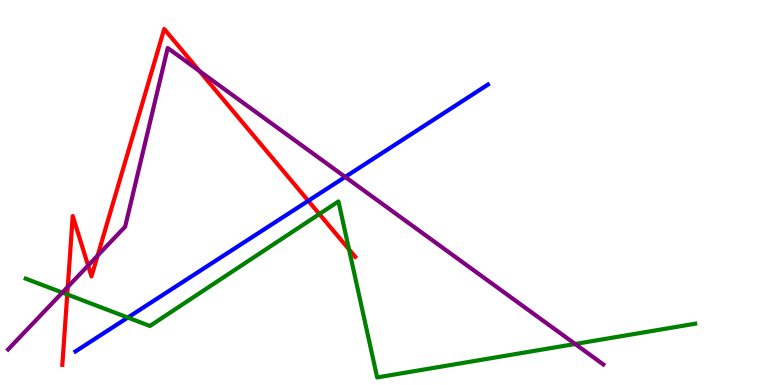[{'lines': ['blue', 'red'], 'intersections': [{'x': 3.98, 'y': 4.78}]}, {'lines': ['green', 'red'], 'intersections': [{'x': 0.868, 'y': 2.35}, {'x': 4.12, 'y': 4.44}, {'x': 4.5, 'y': 3.52}]}, {'lines': ['purple', 'red'], 'intersections': [{'x': 0.875, 'y': 2.55}, {'x': 1.14, 'y': 3.1}, {'x': 1.26, 'y': 3.36}, {'x': 2.57, 'y': 8.15}]}, {'lines': ['blue', 'green'], 'intersections': [{'x': 1.65, 'y': 1.75}]}, {'lines': ['blue', 'purple'], 'intersections': [{'x': 4.45, 'y': 5.4}]}, {'lines': ['green', 'purple'], 'intersections': [{'x': 0.804, 'y': 2.4}, {'x': 7.42, 'y': 1.07}]}]